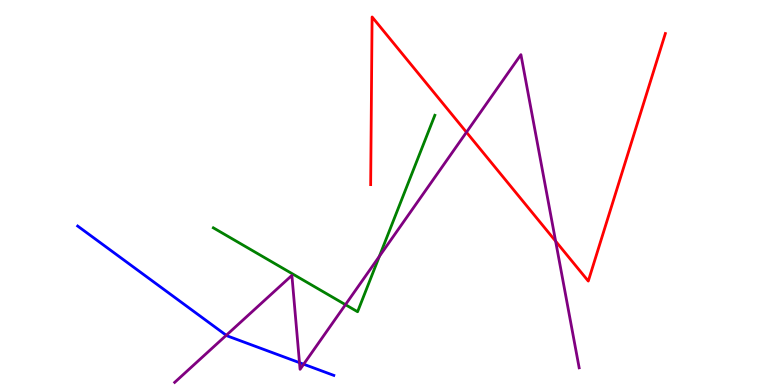[{'lines': ['blue', 'red'], 'intersections': []}, {'lines': ['green', 'red'], 'intersections': []}, {'lines': ['purple', 'red'], 'intersections': [{'x': 6.02, 'y': 6.57}, {'x': 7.17, 'y': 3.74}]}, {'lines': ['blue', 'green'], 'intersections': []}, {'lines': ['blue', 'purple'], 'intersections': [{'x': 2.92, 'y': 1.29}, {'x': 3.86, 'y': 0.58}, {'x': 3.92, 'y': 0.54}]}, {'lines': ['green', 'purple'], 'intersections': [{'x': 4.46, 'y': 2.09}, {'x': 4.89, 'y': 3.34}]}]